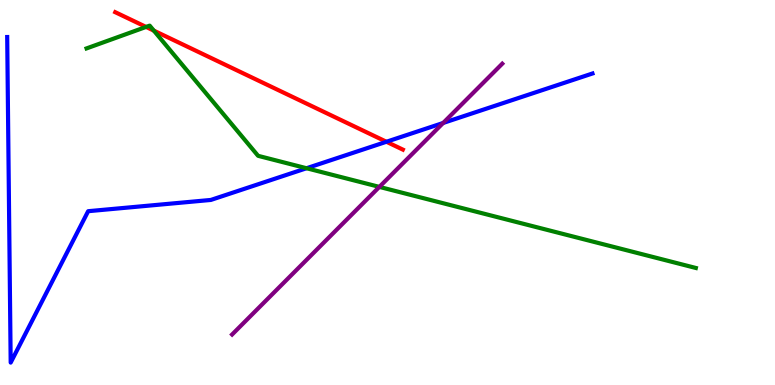[{'lines': ['blue', 'red'], 'intersections': [{'x': 4.99, 'y': 6.32}]}, {'lines': ['green', 'red'], 'intersections': [{'x': 1.88, 'y': 9.3}, {'x': 1.99, 'y': 9.2}]}, {'lines': ['purple', 'red'], 'intersections': []}, {'lines': ['blue', 'green'], 'intersections': [{'x': 3.96, 'y': 5.63}]}, {'lines': ['blue', 'purple'], 'intersections': [{'x': 5.72, 'y': 6.81}]}, {'lines': ['green', 'purple'], 'intersections': [{'x': 4.9, 'y': 5.15}]}]